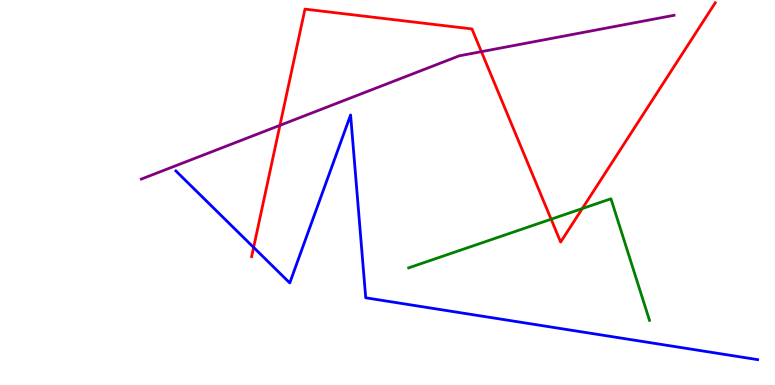[{'lines': ['blue', 'red'], 'intersections': [{'x': 3.27, 'y': 3.57}]}, {'lines': ['green', 'red'], 'intersections': [{'x': 7.11, 'y': 4.31}, {'x': 7.51, 'y': 4.58}]}, {'lines': ['purple', 'red'], 'intersections': [{'x': 3.61, 'y': 6.74}, {'x': 6.21, 'y': 8.66}]}, {'lines': ['blue', 'green'], 'intersections': []}, {'lines': ['blue', 'purple'], 'intersections': []}, {'lines': ['green', 'purple'], 'intersections': []}]